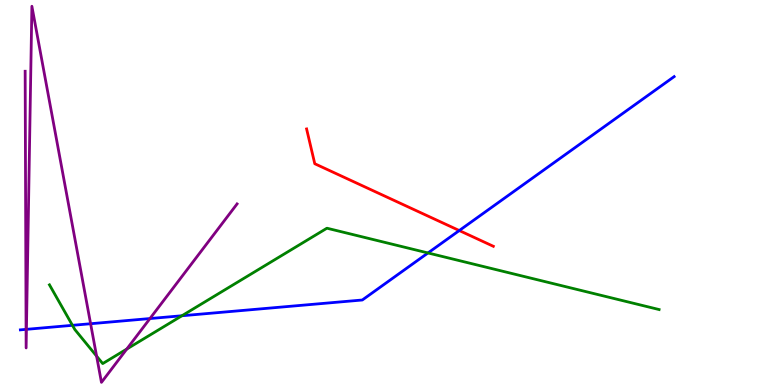[{'lines': ['blue', 'red'], 'intersections': [{'x': 5.93, 'y': 4.01}]}, {'lines': ['green', 'red'], 'intersections': []}, {'lines': ['purple', 'red'], 'intersections': []}, {'lines': ['blue', 'green'], 'intersections': [{'x': 0.935, 'y': 1.55}, {'x': 2.35, 'y': 1.8}, {'x': 5.52, 'y': 3.43}]}, {'lines': ['blue', 'purple'], 'intersections': [{'x': 0.336, 'y': 1.44}, {'x': 0.341, 'y': 1.45}, {'x': 1.17, 'y': 1.59}, {'x': 1.93, 'y': 1.73}]}, {'lines': ['green', 'purple'], 'intersections': [{'x': 1.25, 'y': 0.75}, {'x': 1.64, 'y': 0.934}]}]